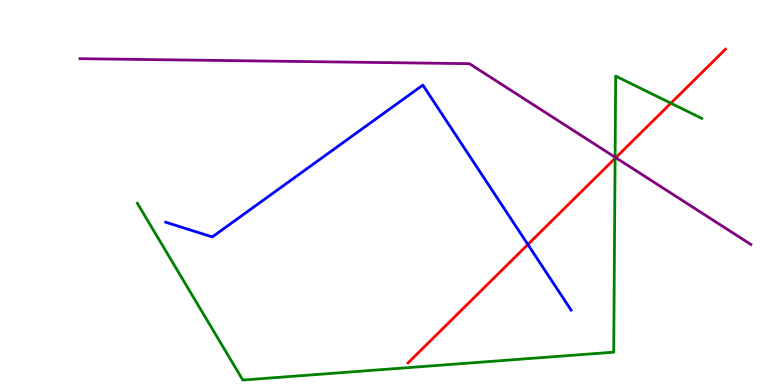[{'lines': ['blue', 'red'], 'intersections': [{'x': 6.81, 'y': 3.65}]}, {'lines': ['green', 'red'], 'intersections': [{'x': 7.94, 'y': 5.89}, {'x': 8.66, 'y': 7.32}]}, {'lines': ['purple', 'red'], 'intersections': [{'x': 7.95, 'y': 5.9}]}, {'lines': ['blue', 'green'], 'intersections': []}, {'lines': ['blue', 'purple'], 'intersections': []}, {'lines': ['green', 'purple'], 'intersections': [{'x': 7.94, 'y': 5.92}]}]